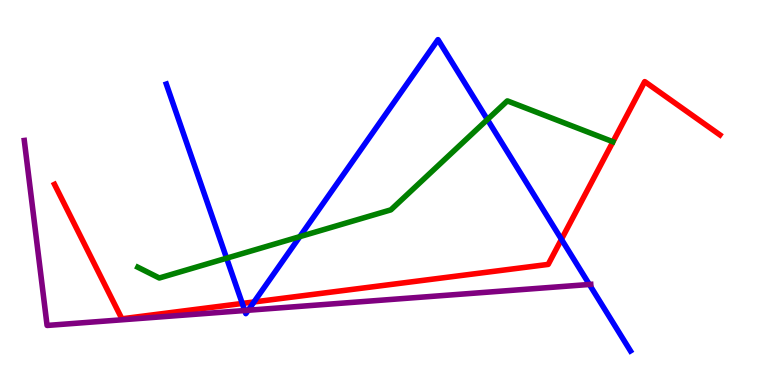[{'lines': ['blue', 'red'], 'intersections': [{'x': 3.13, 'y': 2.12}, {'x': 3.28, 'y': 2.16}, {'x': 7.24, 'y': 3.78}]}, {'lines': ['green', 'red'], 'intersections': []}, {'lines': ['purple', 'red'], 'intersections': []}, {'lines': ['blue', 'green'], 'intersections': [{'x': 2.92, 'y': 3.29}, {'x': 3.87, 'y': 3.85}, {'x': 6.29, 'y': 6.9}]}, {'lines': ['blue', 'purple'], 'intersections': [{'x': 3.16, 'y': 1.93}, {'x': 3.2, 'y': 1.94}, {'x': 7.6, 'y': 2.61}]}, {'lines': ['green', 'purple'], 'intersections': []}]